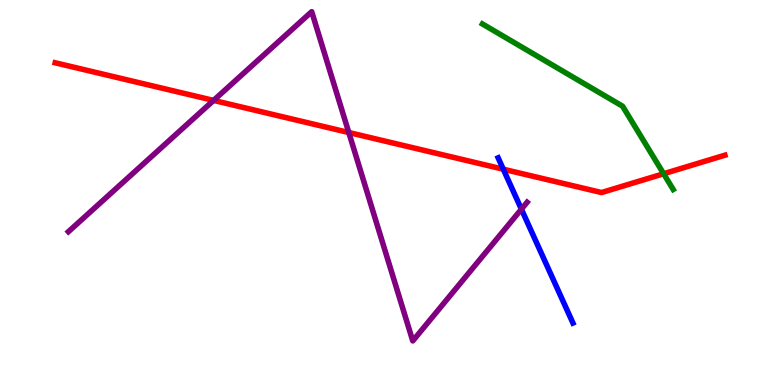[{'lines': ['blue', 'red'], 'intersections': [{'x': 6.49, 'y': 5.6}]}, {'lines': ['green', 'red'], 'intersections': [{'x': 8.56, 'y': 5.49}]}, {'lines': ['purple', 'red'], 'intersections': [{'x': 2.76, 'y': 7.39}, {'x': 4.5, 'y': 6.56}]}, {'lines': ['blue', 'green'], 'intersections': []}, {'lines': ['blue', 'purple'], 'intersections': [{'x': 6.73, 'y': 4.57}]}, {'lines': ['green', 'purple'], 'intersections': []}]